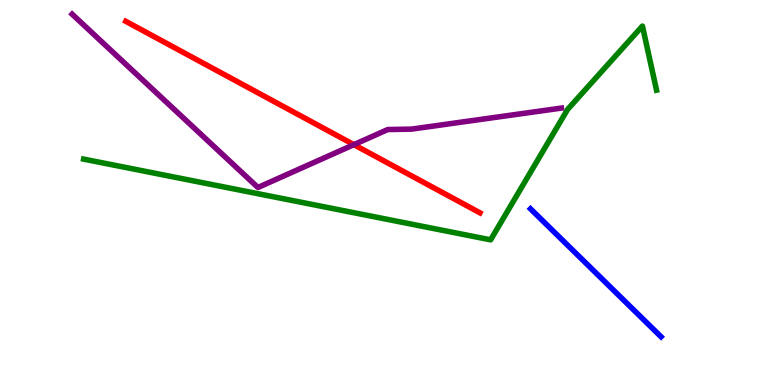[{'lines': ['blue', 'red'], 'intersections': []}, {'lines': ['green', 'red'], 'intersections': []}, {'lines': ['purple', 'red'], 'intersections': [{'x': 4.57, 'y': 6.24}]}, {'lines': ['blue', 'green'], 'intersections': []}, {'lines': ['blue', 'purple'], 'intersections': []}, {'lines': ['green', 'purple'], 'intersections': []}]